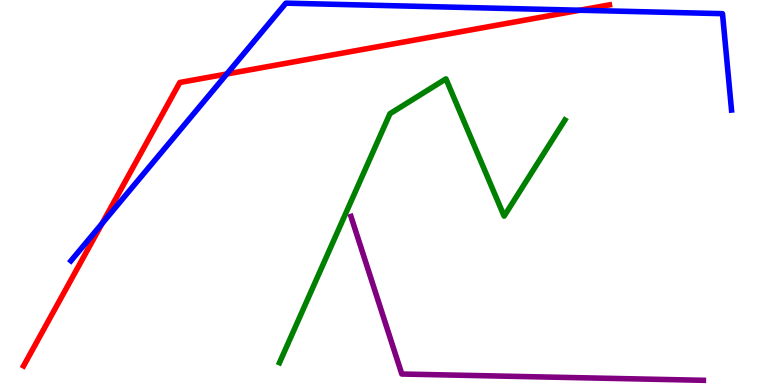[{'lines': ['blue', 'red'], 'intersections': [{'x': 1.32, 'y': 4.2}, {'x': 2.93, 'y': 8.08}, {'x': 7.48, 'y': 9.73}]}, {'lines': ['green', 'red'], 'intersections': []}, {'lines': ['purple', 'red'], 'intersections': []}, {'lines': ['blue', 'green'], 'intersections': []}, {'lines': ['blue', 'purple'], 'intersections': []}, {'lines': ['green', 'purple'], 'intersections': []}]